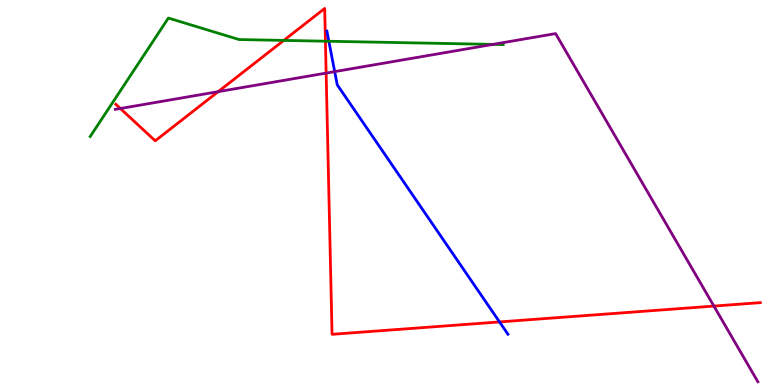[{'lines': ['blue', 'red'], 'intersections': [{'x': 6.45, 'y': 1.64}]}, {'lines': ['green', 'red'], 'intersections': [{'x': 3.66, 'y': 8.95}, {'x': 4.2, 'y': 8.93}]}, {'lines': ['purple', 'red'], 'intersections': [{'x': 1.55, 'y': 7.18}, {'x': 2.81, 'y': 7.62}, {'x': 4.21, 'y': 8.1}, {'x': 9.21, 'y': 2.05}]}, {'lines': ['blue', 'green'], 'intersections': [{'x': 4.24, 'y': 8.93}]}, {'lines': ['blue', 'purple'], 'intersections': [{'x': 4.32, 'y': 8.14}]}, {'lines': ['green', 'purple'], 'intersections': [{'x': 6.36, 'y': 8.85}]}]